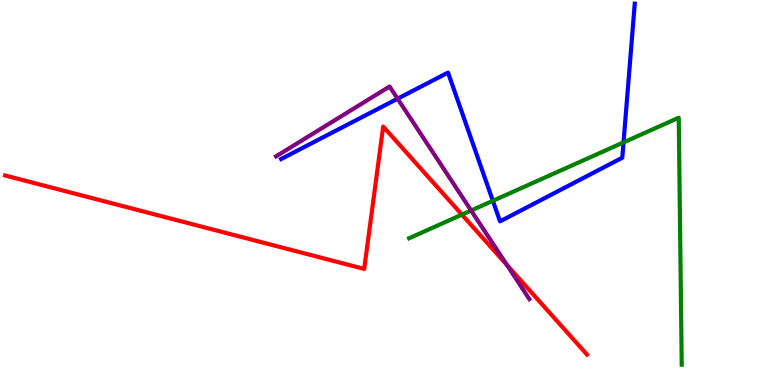[{'lines': ['blue', 'red'], 'intersections': []}, {'lines': ['green', 'red'], 'intersections': [{'x': 5.96, 'y': 4.43}]}, {'lines': ['purple', 'red'], 'intersections': [{'x': 6.54, 'y': 3.12}]}, {'lines': ['blue', 'green'], 'intersections': [{'x': 6.36, 'y': 4.78}, {'x': 8.05, 'y': 6.3}]}, {'lines': ['blue', 'purple'], 'intersections': [{'x': 5.13, 'y': 7.44}]}, {'lines': ['green', 'purple'], 'intersections': [{'x': 6.08, 'y': 4.53}]}]